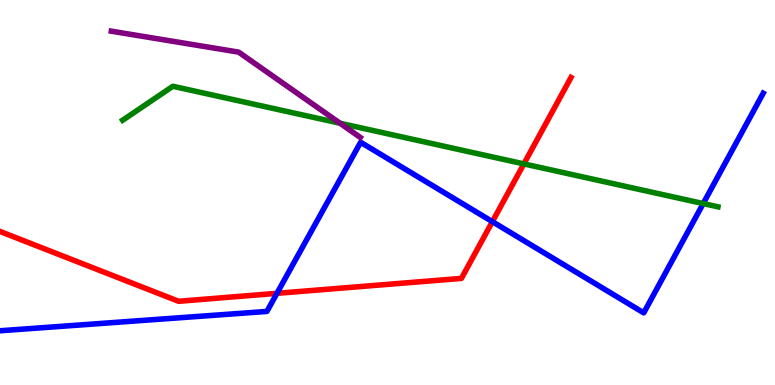[{'lines': ['blue', 'red'], 'intersections': [{'x': 3.57, 'y': 2.38}, {'x': 6.35, 'y': 4.24}]}, {'lines': ['green', 'red'], 'intersections': [{'x': 6.76, 'y': 5.74}]}, {'lines': ['purple', 'red'], 'intersections': []}, {'lines': ['blue', 'green'], 'intersections': [{'x': 9.07, 'y': 4.71}]}, {'lines': ['blue', 'purple'], 'intersections': []}, {'lines': ['green', 'purple'], 'intersections': [{'x': 4.39, 'y': 6.8}]}]